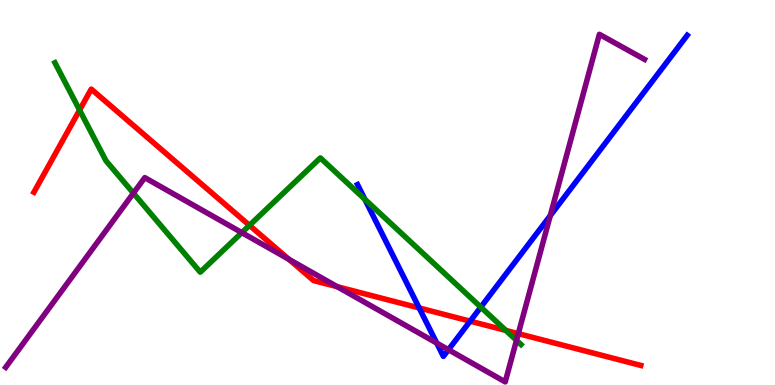[{'lines': ['blue', 'red'], 'intersections': [{'x': 5.41, 'y': 2.0}, {'x': 6.07, 'y': 1.66}]}, {'lines': ['green', 'red'], 'intersections': [{'x': 1.03, 'y': 7.14}, {'x': 3.22, 'y': 4.15}, {'x': 6.53, 'y': 1.42}]}, {'lines': ['purple', 'red'], 'intersections': [{'x': 3.73, 'y': 3.26}, {'x': 4.35, 'y': 2.55}, {'x': 6.69, 'y': 1.33}]}, {'lines': ['blue', 'green'], 'intersections': [{'x': 4.71, 'y': 4.82}, {'x': 6.2, 'y': 2.02}]}, {'lines': ['blue', 'purple'], 'intersections': [{'x': 5.64, 'y': 1.09}, {'x': 5.79, 'y': 0.917}, {'x': 7.1, 'y': 4.4}]}, {'lines': ['green', 'purple'], 'intersections': [{'x': 1.72, 'y': 4.98}, {'x': 3.12, 'y': 3.96}, {'x': 6.66, 'y': 1.16}]}]